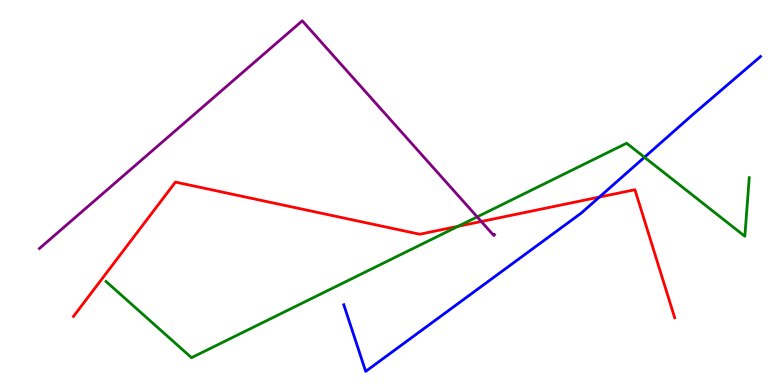[{'lines': ['blue', 'red'], 'intersections': [{'x': 7.73, 'y': 4.88}]}, {'lines': ['green', 'red'], 'intersections': [{'x': 5.91, 'y': 4.12}]}, {'lines': ['purple', 'red'], 'intersections': [{'x': 6.21, 'y': 4.25}]}, {'lines': ['blue', 'green'], 'intersections': [{'x': 8.32, 'y': 5.92}]}, {'lines': ['blue', 'purple'], 'intersections': []}, {'lines': ['green', 'purple'], 'intersections': [{'x': 6.16, 'y': 4.37}]}]